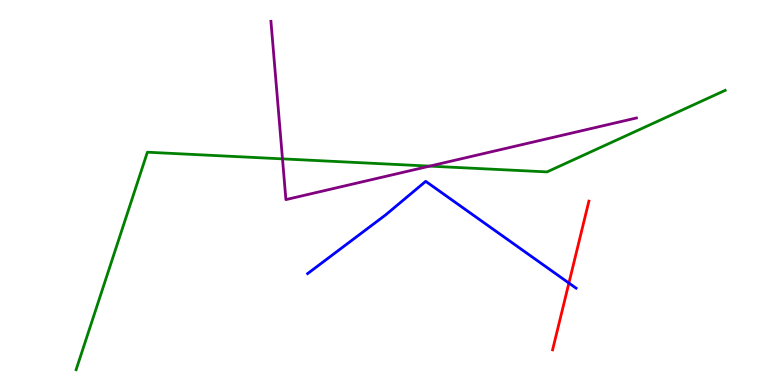[{'lines': ['blue', 'red'], 'intersections': [{'x': 7.34, 'y': 2.65}]}, {'lines': ['green', 'red'], 'intersections': []}, {'lines': ['purple', 'red'], 'intersections': []}, {'lines': ['blue', 'green'], 'intersections': []}, {'lines': ['blue', 'purple'], 'intersections': []}, {'lines': ['green', 'purple'], 'intersections': [{'x': 3.64, 'y': 5.87}, {'x': 5.54, 'y': 5.69}]}]